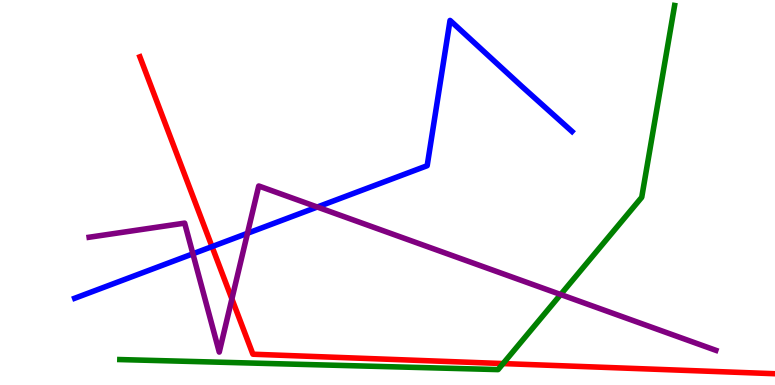[{'lines': ['blue', 'red'], 'intersections': [{'x': 2.74, 'y': 3.59}]}, {'lines': ['green', 'red'], 'intersections': [{'x': 6.49, 'y': 0.557}]}, {'lines': ['purple', 'red'], 'intersections': [{'x': 2.99, 'y': 2.24}]}, {'lines': ['blue', 'green'], 'intersections': []}, {'lines': ['blue', 'purple'], 'intersections': [{'x': 2.49, 'y': 3.41}, {'x': 3.19, 'y': 3.94}, {'x': 4.09, 'y': 4.62}]}, {'lines': ['green', 'purple'], 'intersections': [{'x': 7.23, 'y': 2.35}]}]